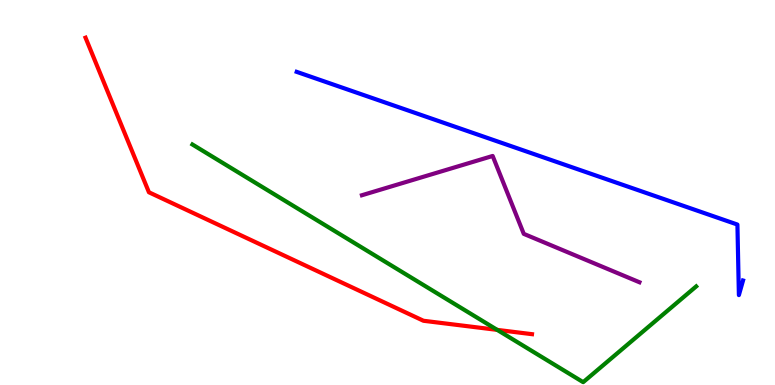[{'lines': ['blue', 'red'], 'intersections': []}, {'lines': ['green', 'red'], 'intersections': [{'x': 6.42, 'y': 1.43}]}, {'lines': ['purple', 'red'], 'intersections': []}, {'lines': ['blue', 'green'], 'intersections': []}, {'lines': ['blue', 'purple'], 'intersections': []}, {'lines': ['green', 'purple'], 'intersections': []}]